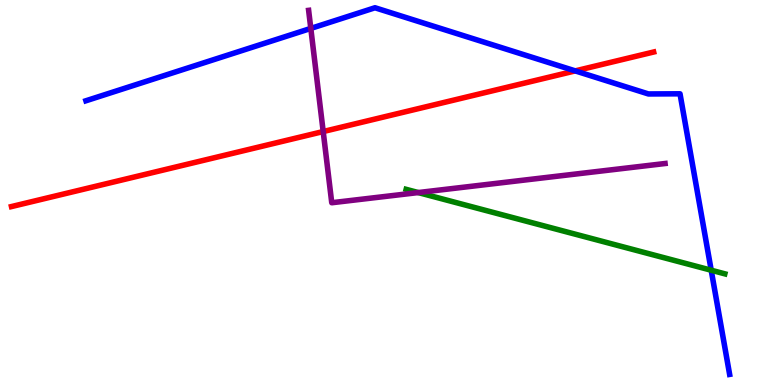[{'lines': ['blue', 'red'], 'intersections': [{'x': 7.42, 'y': 8.16}]}, {'lines': ['green', 'red'], 'intersections': []}, {'lines': ['purple', 'red'], 'intersections': [{'x': 4.17, 'y': 6.58}]}, {'lines': ['blue', 'green'], 'intersections': [{'x': 9.18, 'y': 2.98}]}, {'lines': ['blue', 'purple'], 'intersections': [{'x': 4.01, 'y': 9.26}]}, {'lines': ['green', 'purple'], 'intersections': [{'x': 5.4, 'y': 5.0}]}]